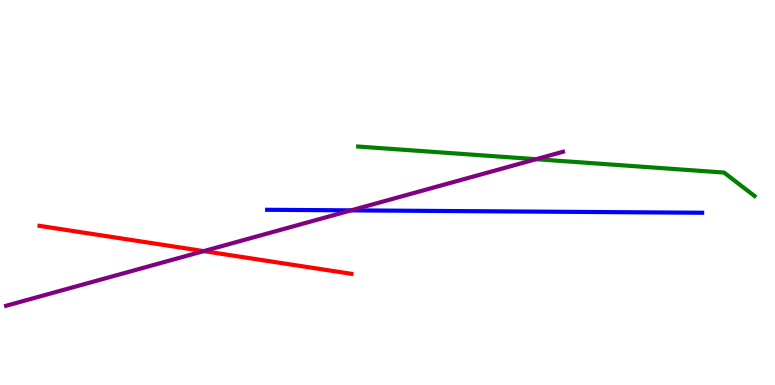[{'lines': ['blue', 'red'], 'intersections': []}, {'lines': ['green', 'red'], 'intersections': []}, {'lines': ['purple', 'red'], 'intersections': [{'x': 2.63, 'y': 3.48}]}, {'lines': ['blue', 'green'], 'intersections': []}, {'lines': ['blue', 'purple'], 'intersections': [{'x': 4.53, 'y': 4.54}]}, {'lines': ['green', 'purple'], 'intersections': [{'x': 6.92, 'y': 5.87}]}]